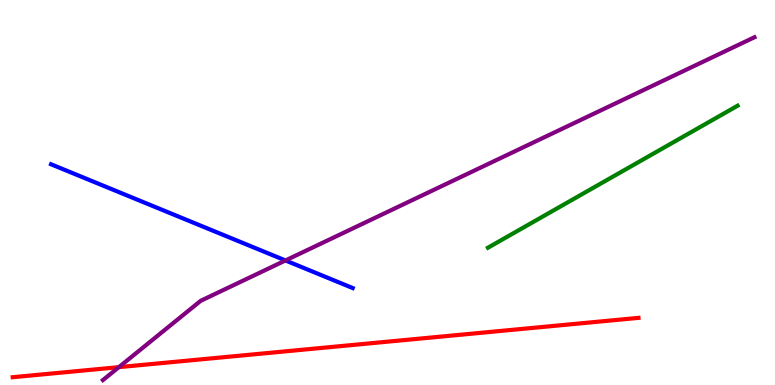[{'lines': ['blue', 'red'], 'intersections': []}, {'lines': ['green', 'red'], 'intersections': []}, {'lines': ['purple', 'red'], 'intersections': [{'x': 1.53, 'y': 0.464}]}, {'lines': ['blue', 'green'], 'intersections': []}, {'lines': ['blue', 'purple'], 'intersections': [{'x': 3.68, 'y': 3.23}]}, {'lines': ['green', 'purple'], 'intersections': []}]